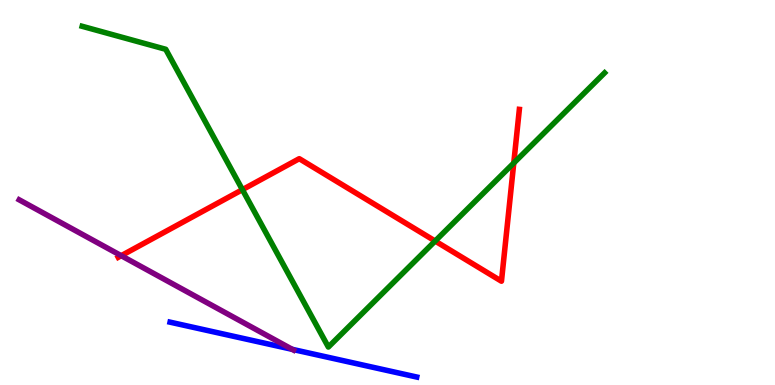[{'lines': ['blue', 'red'], 'intersections': []}, {'lines': ['green', 'red'], 'intersections': [{'x': 3.13, 'y': 5.07}, {'x': 5.61, 'y': 3.74}, {'x': 6.63, 'y': 5.77}]}, {'lines': ['purple', 'red'], 'intersections': [{'x': 1.56, 'y': 3.36}]}, {'lines': ['blue', 'green'], 'intersections': []}, {'lines': ['blue', 'purple'], 'intersections': [{'x': 3.77, 'y': 0.926}]}, {'lines': ['green', 'purple'], 'intersections': []}]